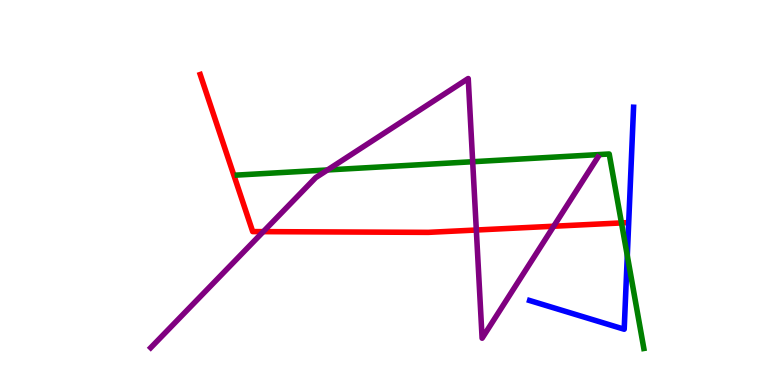[{'lines': ['blue', 'red'], 'intersections': []}, {'lines': ['green', 'red'], 'intersections': [{'x': 8.02, 'y': 4.21}]}, {'lines': ['purple', 'red'], 'intersections': [{'x': 3.4, 'y': 3.98}, {'x': 6.15, 'y': 4.03}, {'x': 7.14, 'y': 4.12}]}, {'lines': ['blue', 'green'], 'intersections': [{'x': 8.09, 'y': 3.36}]}, {'lines': ['blue', 'purple'], 'intersections': []}, {'lines': ['green', 'purple'], 'intersections': [{'x': 4.23, 'y': 5.59}, {'x': 6.1, 'y': 5.8}]}]